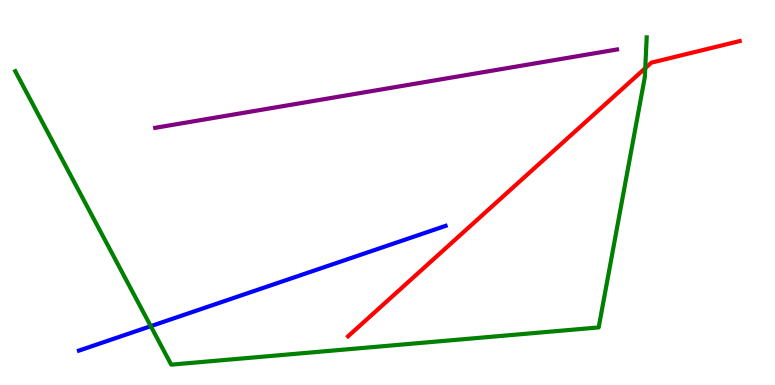[{'lines': ['blue', 'red'], 'intersections': []}, {'lines': ['green', 'red'], 'intersections': [{'x': 8.33, 'y': 8.23}]}, {'lines': ['purple', 'red'], 'intersections': []}, {'lines': ['blue', 'green'], 'intersections': [{'x': 1.95, 'y': 1.53}]}, {'lines': ['blue', 'purple'], 'intersections': []}, {'lines': ['green', 'purple'], 'intersections': []}]